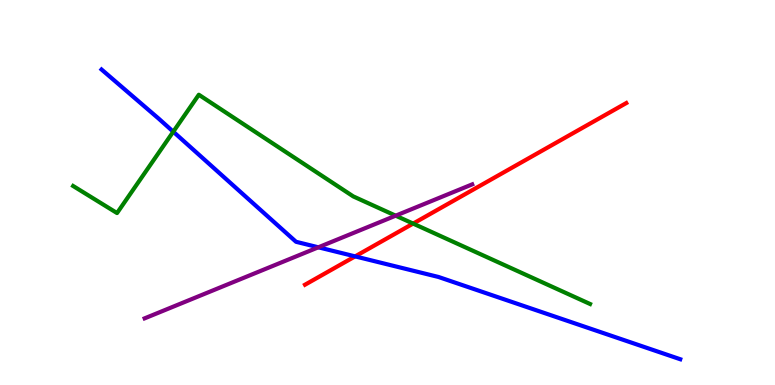[{'lines': ['blue', 'red'], 'intersections': [{'x': 4.58, 'y': 3.34}]}, {'lines': ['green', 'red'], 'intersections': [{'x': 5.33, 'y': 4.19}]}, {'lines': ['purple', 'red'], 'intersections': []}, {'lines': ['blue', 'green'], 'intersections': [{'x': 2.24, 'y': 6.58}]}, {'lines': ['blue', 'purple'], 'intersections': [{'x': 4.11, 'y': 3.58}]}, {'lines': ['green', 'purple'], 'intersections': [{'x': 5.11, 'y': 4.4}]}]